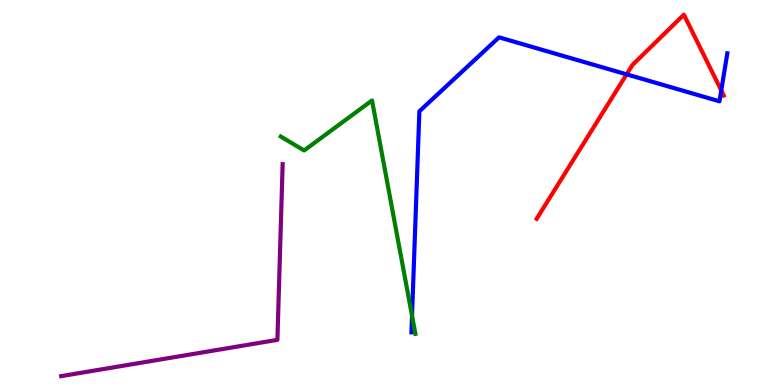[{'lines': ['blue', 'red'], 'intersections': [{'x': 8.09, 'y': 8.07}, {'x': 9.31, 'y': 7.65}]}, {'lines': ['green', 'red'], 'intersections': []}, {'lines': ['purple', 'red'], 'intersections': []}, {'lines': ['blue', 'green'], 'intersections': [{'x': 5.32, 'y': 1.8}]}, {'lines': ['blue', 'purple'], 'intersections': []}, {'lines': ['green', 'purple'], 'intersections': []}]